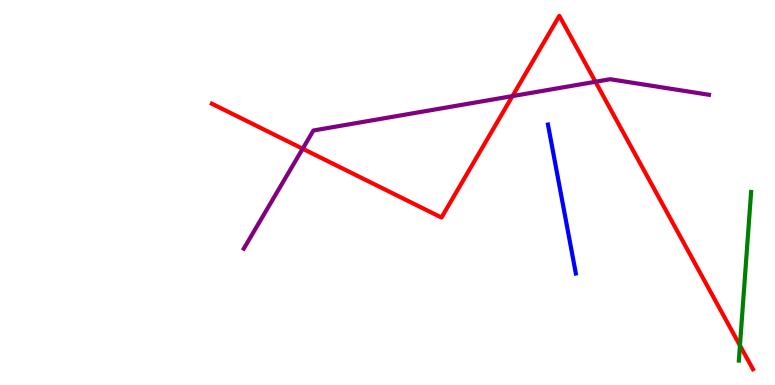[{'lines': ['blue', 'red'], 'intersections': []}, {'lines': ['green', 'red'], 'intersections': [{'x': 9.55, 'y': 1.03}]}, {'lines': ['purple', 'red'], 'intersections': [{'x': 3.91, 'y': 6.14}, {'x': 6.61, 'y': 7.5}, {'x': 7.68, 'y': 7.88}]}, {'lines': ['blue', 'green'], 'intersections': []}, {'lines': ['blue', 'purple'], 'intersections': []}, {'lines': ['green', 'purple'], 'intersections': []}]